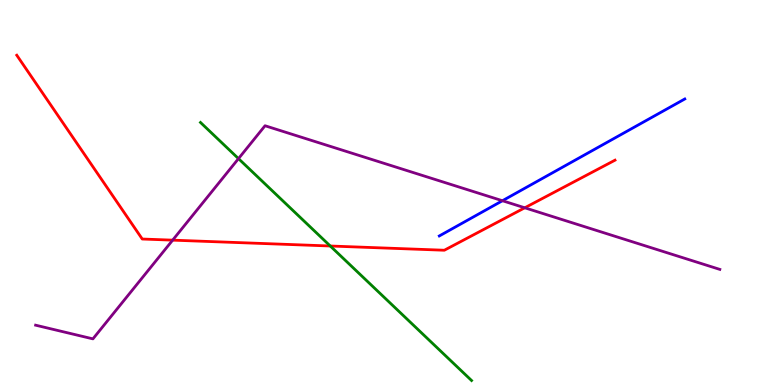[{'lines': ['blue', 'red'], 'intersections': []}, {'lines': ['green', 'red'], 'intersections': [{'x': 4.26, 'y': 3.61}]}, {'lines': ['purple', 'red'], 'intersections': [{'x': 2.23, 'y': 3.76}, {'x': 6.77, 'y': 4.6}]}, {'lines': ['blue', 'green'], 'intersections': []}, {'lines': ['blue', 'purple'], 'intersections': [{'x': 6.48, 'y': 4.79}]}, {'lines': ['green', 'purple'], 'intersections': [{'x': 3.08, 'y': 5.88}]}]